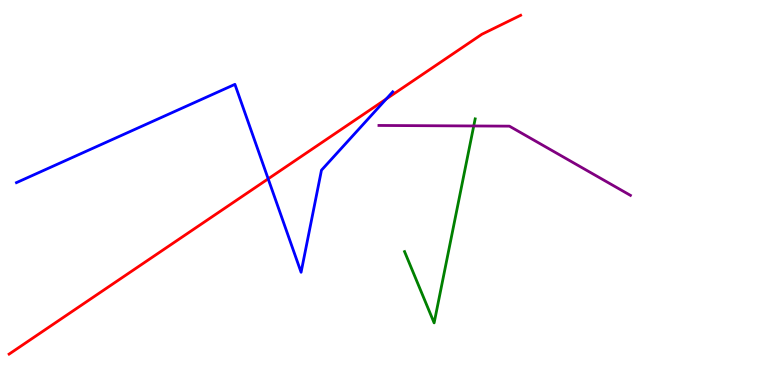[{'lines': ['blue', 'red'], 'intersections': [{'x': 3.46, 'y': 5.35}, {'x': 4.98, 'y': 7.43}]}, {'lines': ['green', 'red'], 'intersections': []}, {'lines': ['purple', 'red'], 'intersections': []}, {'lines': ['blue', 'green'], 'intersections': []}, {'lines': ['blue', 'purple'], 'intersections': []}, {'lines': ['green', 'purple'], 'intersections': [{'x': 6.11, 'y': 6.73}]}]